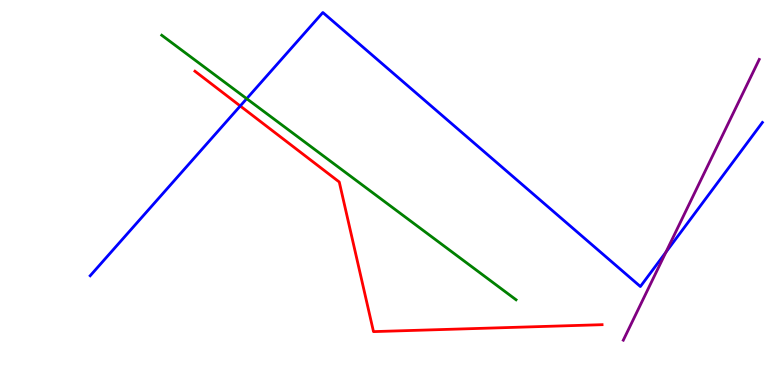[{'lines': ['blue', 'red'], 'intersections': [{'x': 3.1, 'y': 7.25}]}, {'lines': ['green', 'red'], 'intersections': []}, {'lines': ['purple', 'red'], 'intersections': []}, {'lines': ['blue', 'green'], 'intersections': [{'x': 3.18, 'y': 7.44}]}, {'lines': ['blue', 'purple'], 'intersections': [{'x': 8.59, 'y': 3.45}]}, {'lines': ['green', 'purple'], 'intersections': []}]